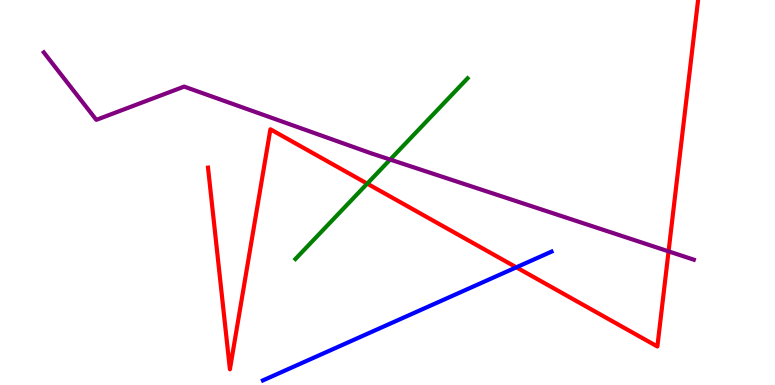[{'lines': ['blue', 'red'], 'intersections': [{'x': 6.66, 'y': 3.06}]}, {'lines': ['green', 'red'], 'intersections': [{'x': 4.74, 'y': 5.23}]}, {'lines': ['purple', 'red'], 'intersections': [{'x': 8.63, 'y': 3.47}]}, {'lines': ['blue', 'green'], 'intersections': []}, {'lines': ['blue', 'purple'], 'intersections': []}, {'lines': ['green', 'purple'], 'intersections': [{'x': 5.03, 'y': 5.86}]}]